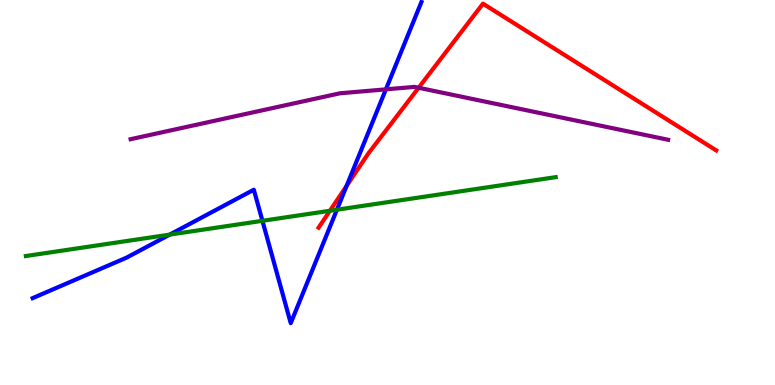[{'lines': ['blue', 'red'], 'intersections': [{'x': 4.47, 'y': 5.17}]}, {'lines': ['green', 'red'], 'intersections': [{'x': 4.26, 'y': 4.53}]}, {'lines': ['purple', 'red'], 'intersections': [{'x': 5.4, 'y': 7.72}]}, {'lines': ['blue', 'green'], 'intersections': [{'x': 2.19, 'y': 3.91}, {'x': 3.39, 'y': 4.26}, {'x': 4.35, 'y': 4.55}]}, {'lines': ['blue', 'purple'], 'intersections': [{'x': 4.98, 'y': 7.68}]}, {'lines': ['green', 'purple'], 'intersections': []}]